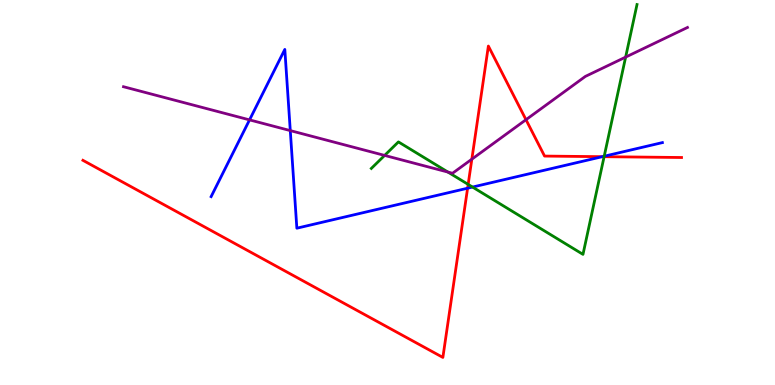[{'lines': ['blue', 'red'], 'intersections': [{'x': 6.03, 'y': 5.11}, {'x': 7.77, 'y': 5.93}]}, {'lines': ['green', 'red'], 'intersections': [{'x': 6.04, 'y': 5.21}, {'x': 7.79, 'y': 5.93}]}, {'lines': ['purple', 'red'], 'intersections': [{'x': 6.09, 'y': 5.87}, {'x': 6.79, 'y': 6.89}]}, {'lines': ['blue', 'green'], 'intersections': [{'x': 6.1, 'y': 5.14}, {'x': 7.8, 'y': 5.94}]}, {'lines': ['blue', 'purple'], 'intersections': [{'x': 3.22, 'y': 6.89}, {'x': 3.75, 'y': 6.61}]}, {'lines': ['green', 'purple'], 'intersections': [{'x': 4.96, 'y': 5.96}, {'x': 5.78, 'y': 5.53}, {'x': 8.07, 'y': 8.52}]}]